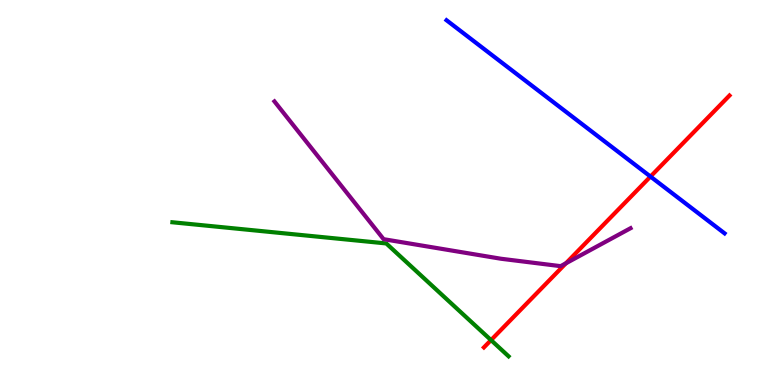[{'lines': ['blue', 'red'], 'intersections': [{'x': 8.39, 'y': 5.41}]}, {'lines': ['green', 'red'], 'intersections': [{'x': 6.34, 'y': 1.17}]}, {'lines': ['purple', 'red'], 'intersections': [{'x': 7.3, 'y': 3.16}]}, {'lines': ['blue', 'green'], 'intersections': []}, {'lines': ['blue', 'purple'], 'intersections': []}, {'lines': ['green', 'purple'], 'intersections': []}]